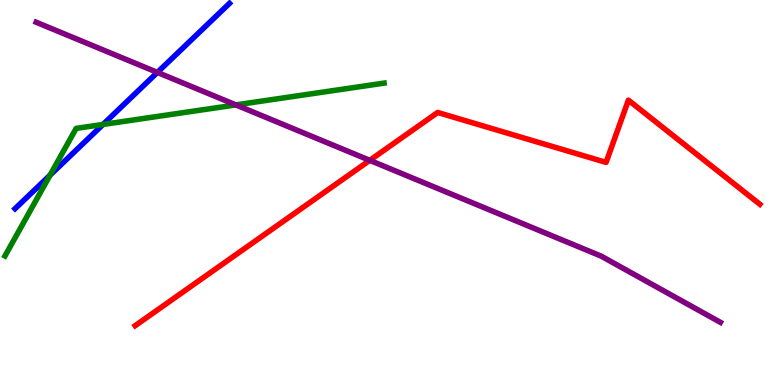[{'lines': ['blue', 'red'], 'intersections': []}, {'lines': ['green', 'red'], 'intersections': []}, {'lines': ['purple', 'red'], 'intersections': [{'x': 4.77, 'y': 5.84}]}, {'lines': ['blue', 'green'], 'intersections': [{'x': 0.646, 'y': 5.45}, {'x': 1.33, 'y': 6.77}]}, {'lines': ['blue', 'purple'], 'intersections': [{'x': 2.03, 'y': 8.12}]}, {'lines': ['green', 'purple'], 'intersections': [{'x': 3.04, 'y': 7.28}]}]